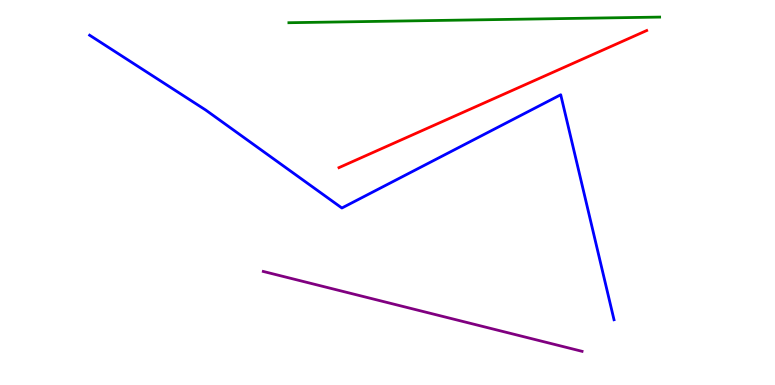[{'lines': ['blue', 'red'], 'intersections': []}, {'lines': ['green', 'red'], 'intersections': []}, {'lines': ['purple', 'red'], 'intersections': []}, {'lines': ['blue', 'green'], 'intersections': []}, {'lines': ['blue', 'purple'], 'intersections': []}, {'lines': ['green', 'purple'], 'intersections': []}]